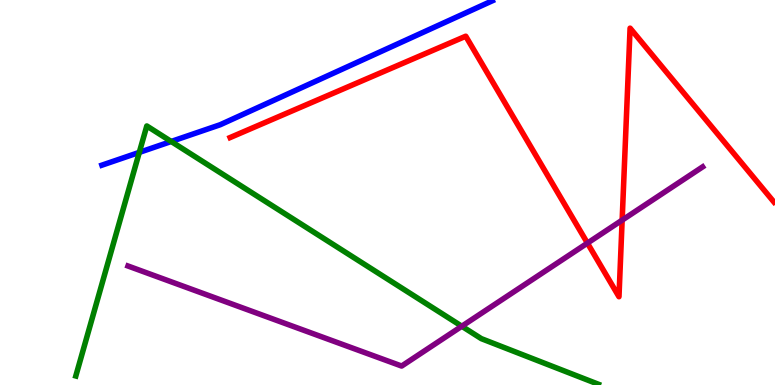[{'lines': ['blue', 'red'], 'intersections': []}, {'lines': ['green', 'red'], 'intersections': []}, {'lines': ['purple', 'red'], 'intersections': [{'x': 7.58, 'y': 3.69}, {'x': 8.03, 'y': 4.28}]}, {'lines': ['blue', 'green'], 'intersections': [{'x': 1.8, 'y': 6.04}, {'x': 2.21, 'y': 6.33}]}, {'lines': ['blue', 'purple'], 'intersections': []}, {'lines': ['green', 'purple'], 'intersections': [{'x': 5.96, 'y': 1.53}]}]